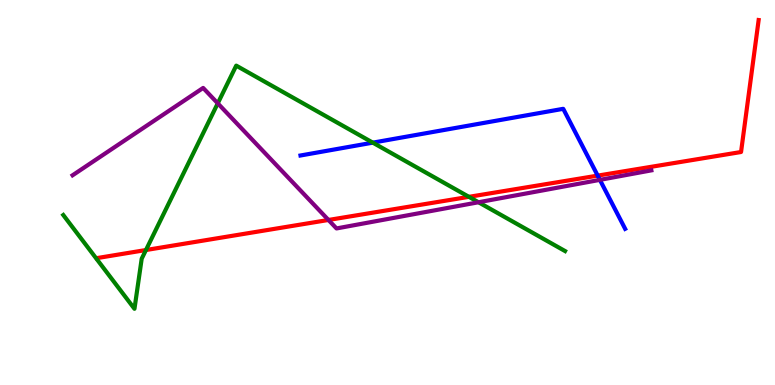[{'lines': ['blue', 'red'], 'intersections': [{'x': 7.71, 'y': 5.44}]}, {'lines': ['green', 'red'], 'intersections': [{'x': 1.88, 'y': 3.51}, {'x': 6.05, 'y': 4.89}]}, {'lines': ['purple', 'red'], 'intersections': [{'x': 4.24, 'y': 4.29}]}, {'lines': ['blue', 'green'], 'intersections': [{'x': 4.81, 'y': 6.29}]}, {'lines': ['blue', 'purple'], 'intersections': [{'x': 7.74, 'y': 5.33}]}, {'lines': ['green', 'purple'], 'intersections': [{'x': 2.81, 'y': 7.32}, {'x': 6.17, 'y': 4.75}]}]